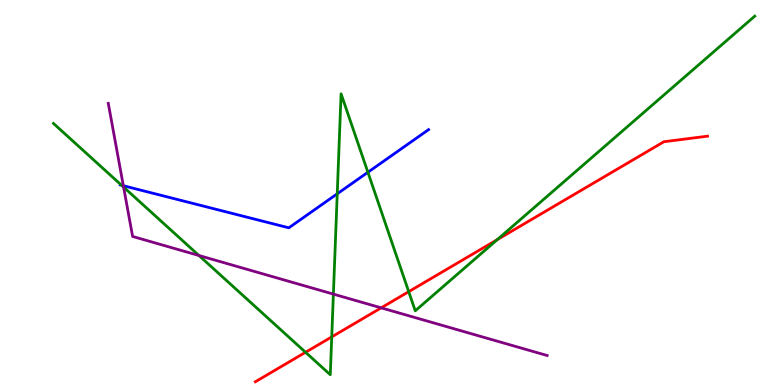[{'lines': ['blue', 'red'], 'intersections': []}, {'lines': ['green', 'red'], 'intersections': [{'x': 3.94, 'y': 0.85}, {'x': 4.28, 'y': 1.25}, {'x': 5.27, 'y': 2.42}, {'x': 6.42, 'y': 3.77}]}, {'lines': ['purple', 'red'], 'intersections': [{'x': 4.92, 'y': 2.0}]}, {'lines': ['blue', 'green'], 'intersections': [{'x': 1.57, 'y': 5.19}, {'x': 4.35, 'y': 4.97}, {'x': 4.75, 'y': 5.53}]}, {'lines': ['blue', 'purple'], 'intersections': [{'x': 1.59, 'y': 5.18}]}, {'lines': ['green', 'purple'], 'intersections': [{'x': 1.59, 'y': 5.14}, {'x': 2.57, 'y': 3.36}, {'x': 4.3, 'y': 2.36}]}]